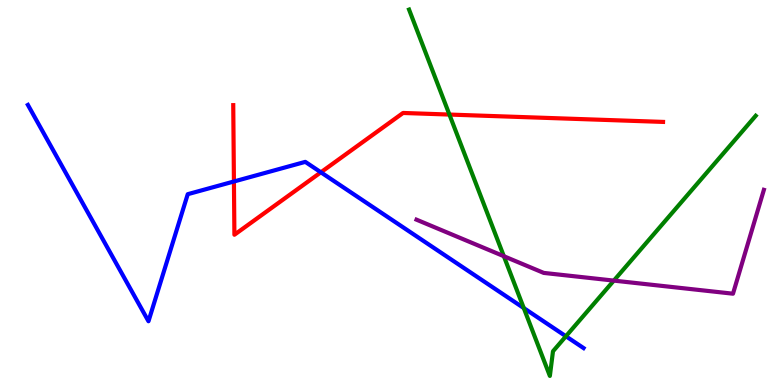[{'lines': ['blue', 'red'], 'intersections': [{'x': 3.02, 'y': 5.29}, {'x': 4.14, 'y': 5.52}]}, {'lines': ['green', 'red'], 'intersections': [{'x': 5.8, 'y': 7.02}]}, {'lines': ['purple', 'red'], 'intersections': []}, {'lines': ['blue', 'green'], 'intersections': [{'x': 6.76, 'y': 2.0}, {'x': 7.3, 'y': 1.27}]}, {'lines': ['blue', 'purple'], 'intersections': []}, {'lines': ['green', 'purple'], 'intersections': [{'x': 6.5, 'y': 3.34}, {'x': 7.92, 'y': 2.71}]}]